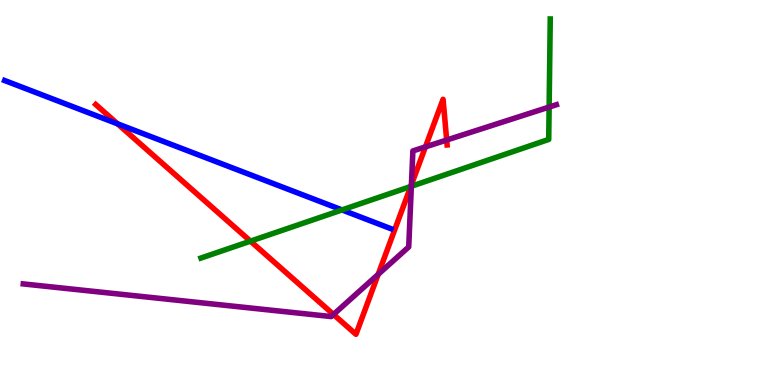[{'lines': ['blue', 'red'], 'intersections': [{'x': 1.52, 'y': 6.78}]}, {'lines': ['green', 'red'], 'intersections': [{'x': 3.23, 'y': 3.74}, {'x': 5.3, 'y': 5.16}]}, {'lines': ['purple', 'red'], 'intersections': [{'x': 4.3, 'y': 1.83}, {'x': 4.88, 'y': 2.87}, {'x': 5.31, 'y': 5.2}, {'x': 5.49, 'y': 6.18}, {'x': 5.76, 'y': 6.36}]}, {'lines': ['blue', 'green'], 'intersections': [{'x': 4.41, 'y': 4.55}]}, {'lines': ['blue', 'purple'], 'intersections': []}, {'lines': ['green', 'purple'], 'intersections': [{'x': 5.31, 'y': 5.16}, {'x': 7.09, 'y': 7.22}]}]